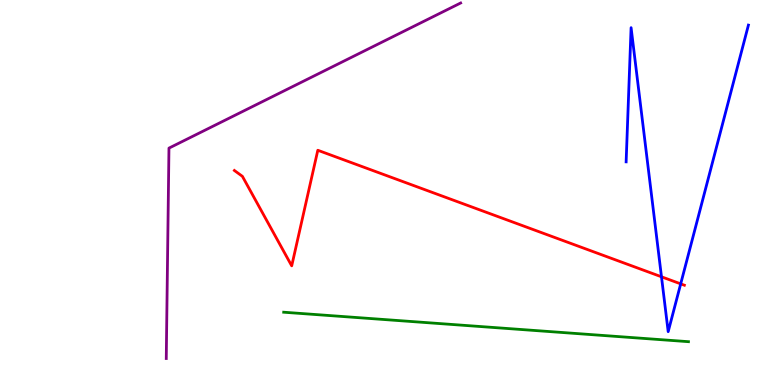[{'lines': ['blue', 'red'], 'intersections': [{'x': 8.54, 'y': 2.81}, {'x': 8.78, 'y': 2.63}]}, {'lines': ['green', 'red'], 'intersections': []}, {'lines': ['purple', 'red'], 'intersections': []}, {'lines': ['blue', 'green'], 'intersections': []}, {'lines': ['blue', 'purple'], 'intersections': []}, {'lines': ['green', 'purple'], 'intersections': []}]